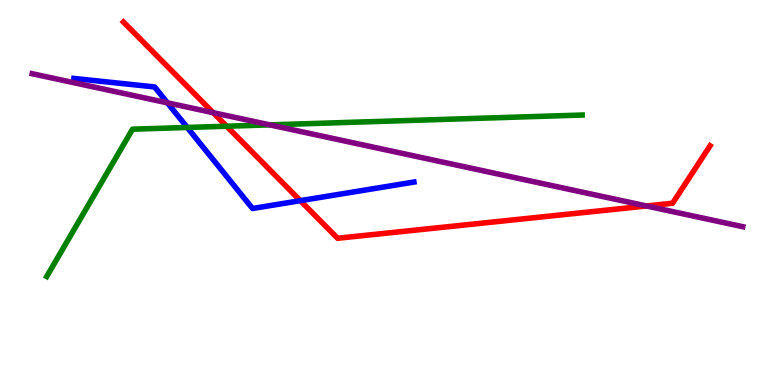[{'lines': ['blue', 'red'], 'intersections': [{'x': 3.88, 'y': 4.79}]}, {'lines': ['green', 'red'], 'intersections': [{'x': 2.92, 'y': 6.72}]}, {'lines': ['purple', 'red'], 'intersections': [{'x': 2.75, 'y': 7.07}, {'x': 8.34, 'y': 4.65}]}, {'lines': ['blue', 'green'], 'intersections': [{'x': 2.42, 'y': 6.69}]}, {'lines': ['blue', 'purple'], 'intersections': [{'x': 2.16, 'y': 7.33}]}, {'lines': ['green', 'purple'], 'intersections': [{'x': 3.48, 'y': 6.76}]}]